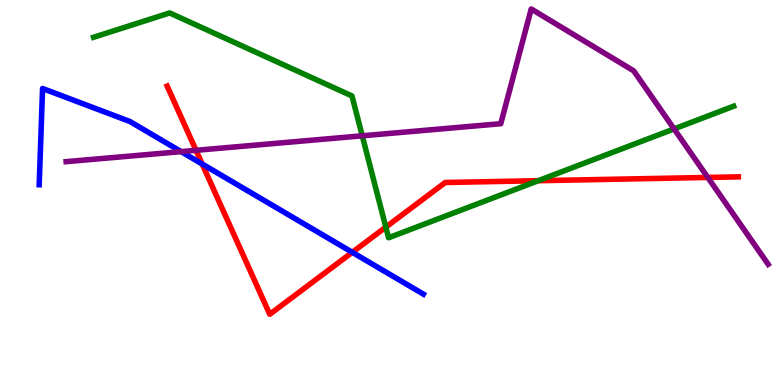[{'lines': ['blue', 'red'], 'intersections': [{'x': 2.61, 'y': 5.74}, {'x': 4.55, 'y': 3.45}]}, {'lines': ['green', 'red'], 'intersections': [{'x': 4.98, 'y': 4.1}, {'x': 6.95, 'y': 5.31}]}, {'lines': ['purple', 'red'], 'intersections': [{'x': 2.53, 'y': 6.1}, {'x': 9.13, 'y': 5.39}]}, {'lines': ['blue', 'green'], 'intersections': []}, {'lines': ['blue', 'purple'], 'intersections': [{'x': 2.34, 'y': 6.06}]}, {'lines': ['green', 'purple'], 'intersections': [{'x': 4.67, 'y': 6.47}, {'x': 8.7, 'y': 6.65}]}]